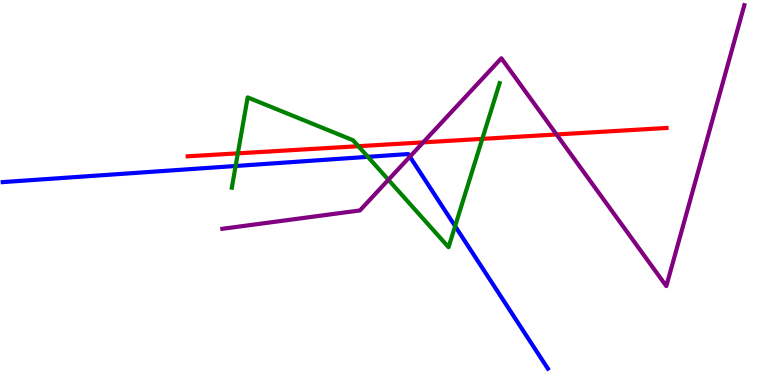[{'lines': ['blue', 'red'], 'intersections': []}, {'lines': ['green', 'red'], 'intersections': [{'x': 3.07, 'y': 6.02}, {'x': 4.62, 'y': 6.2}, {'x': 6.22, 'y': 6.39}]}, {'lines': ['purple', 'red'], 'intersections': [{'x': 5.46, 'y': 6.3}, {'x': 7.18, 'y': 6.51}]}, {'lines': ['blue', 'green'], 'intersections': [{'x': 3.04, 'y': 5.69}, {'x': 4.75, 'y': 5.93}, {'x': 5.87, 'y': 4.13}]}, {'lines': ['blue', 'purple'], 'intersections': [{'x': 5.29, 'y': 5.93}]}, {'lines': ['green', 'purple'], 'intersections': [{'x': 5.01, 'y': 5.33}]}]